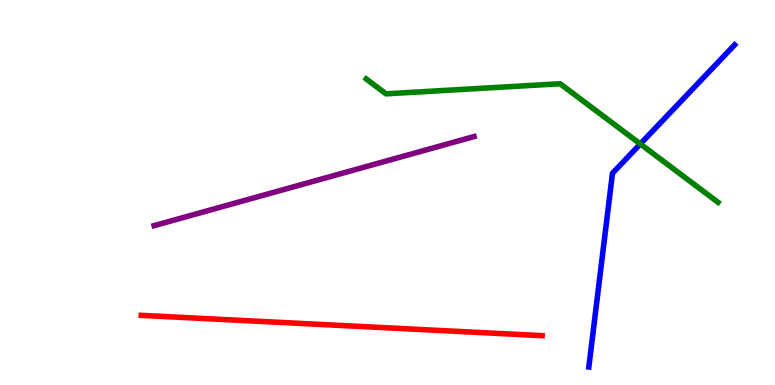[{'lines': ['blue', 'red'], 'intersections': []}, {'lines': ['green', 'red'], 'intersections': []}, {'lines': ['purple', 'red'], 'intersections': []}, {'lines': ['blue', 'green'], 'intersections': [{'x': 8.26, 'y': 6.26}]}, {'lines': ['blue', 'purple'], 'intersections': []}, {'lines': ['green', 'purple'], 'intersections': []}]